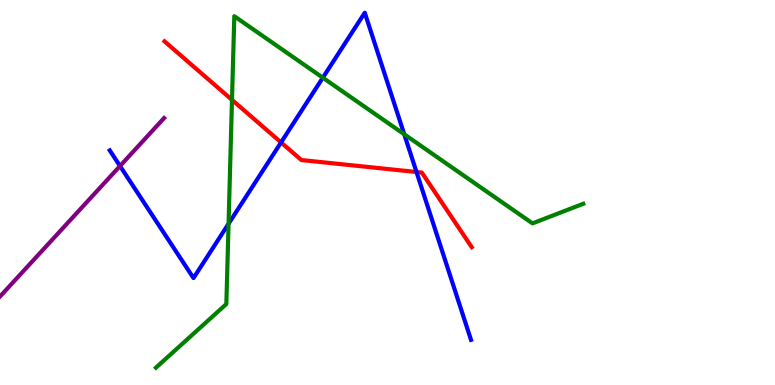[{'lines': ['blue', 'red'], 'intersections': [{'x': 3.63, 'y': 6.3}, {'x': 5.37, 'y': 5.53}]}, {'lines': ['green', 'red'], 'intersections': [{'x': 2.99, 'y': 7.41}]}, {'lines': ['purple', 'red'], 'intersections': []}, {'lines': ['blue', 'green'], 'intersections': [{'x': 2.95, 'y': 4.19}, {'x': 4.17, 'y': 7.98}, {'x': 5.22, 'y': 6.51}]}, {'lines': ['blue', 'purple'], 'intersections': [{'x': 1.55, 'y': 5.69}]}, {'lines': ['green', 'purple'], 'intersections': []}]